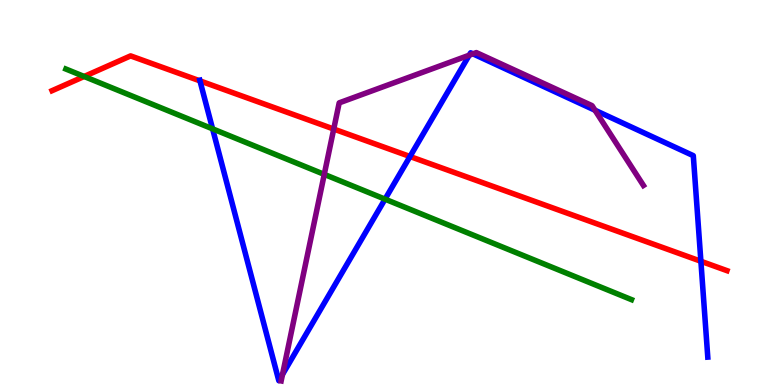[{'lines': ['blue', 'red'], 'intersections': [{'x': 2.58, 'y': 7.9}, {'x': 5.29, 'y': 5.94}, {'x': 9.04, 'y': 3.21}]}, {'lines': ['green', 'red'], 'intersections': [{'x': 1.09, 'y': 8.01}]}, {'lines': ['purple', 'red'], 'intersections': [{'x': 4.31, 'y': 6.65}]}, {'lines': ['blue', 'green'], 'intersections': [{'x': 2.74, 'y': 6.65}, {'x': 4.97, 'y': 4.83}]}, {'lines': ['blue', 'purple'], 'intersections': [{'x': 3.65, 'y': 0.273}, {'x': 6.05, 'y': 8.57}, {'x': 6.1, 'y': 8.6}, {'x': 7.68, 'y': 7.14}]}, {'lines': ['green', 'purple'], 'intersections': [{'x': 4.18, 'y': 5.47}]}]